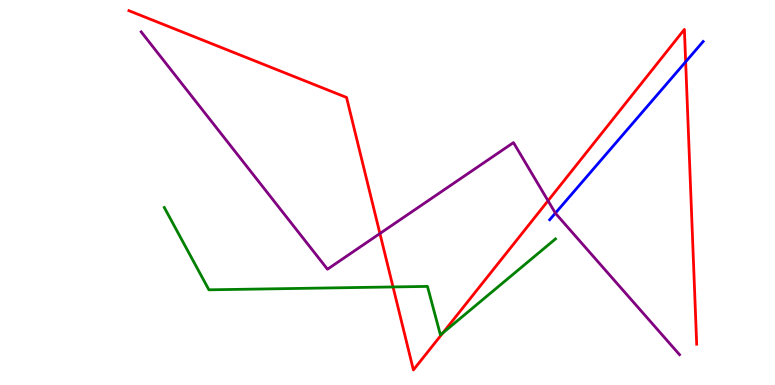[{'lines': ['blue', 'red'], 'intersections': [{'x': 8.85, 'y': 8.39}]}, {'lines': ['green', 'red'], 'intersections': [{'x': 5.07, 'y': 2.55}, {'x': 5.72, 'y': 1.36}]}, {'lines': ['purple', 'red'], 'intersections': [{'x': 4.9, 'y': 3.93}, {'x': 7.07, 'y': 4.79}]}, {'lines': ['blue', 'green'], 'intersections': []}, {'lines': ['blue', 'purple'], 'intersections': [{'x': 7.17, 'y': 4.46}]}, {'lines': ['green', 'purple'], 'intersections': []}]